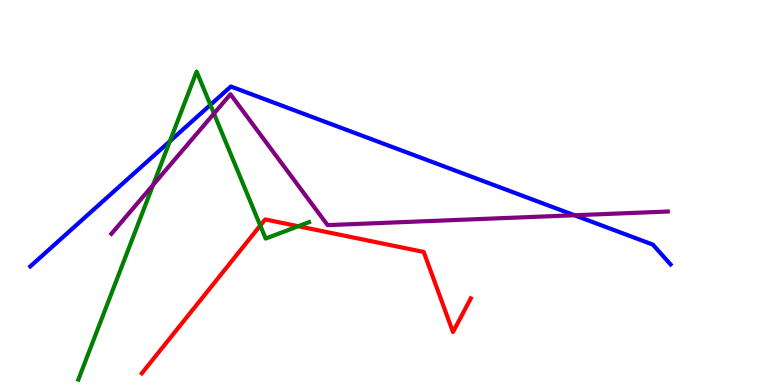[{'lines': ['blue', 'red'], 'intersections': []}, {'lines': ['green', 'red'], 'intersections': [{'x': 3.36, 'y': 4.14}, {'x': 3.85, 'y': 4.12}]}, {'lines': ['purple', 'red'], 'intersections': []}, {'lines': ['blue', 'green'], 'intersections': [{'x': 2.19, 'y': 6.33}, {'x': 2.71, 'y': 7.28}]}, {'lines': ['blue', 'purple'], 'intersections': [{'x': 7.41, 'y': 4.41}]}, {'lines': ['green', 'purple'], 'intersections': [{'x': 1.98, 'y': 5.2}, {'x': 2.76, 'y': 7.05}]}]